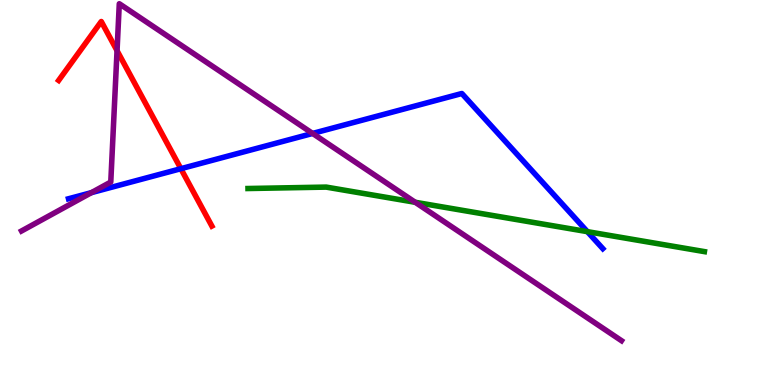[{'lines': ['blue', 'red'], 'intersections': [{'x': 2.33, 'y': 5.62}]}, {'lines': ['green', 'red'], 'intersections': []}, {'lines': ['purple', 'red'], 'intersections': [{'x': 1.51, 'y': 8.68}]}, {'lines': ['blue', 'green'], 'intersections': [{'x': 7.58, 'y': 3.98}]}, {'lines': ['blue', 'purple'], 'intersections': [{'x': 1.18, 'y': 5.0}, {'x': 4.03, 'y': 6.53}]}, {'lines': ['green', 'purple'], 'intersections': [{'x': 5.36, 'y': 4.75}]}]